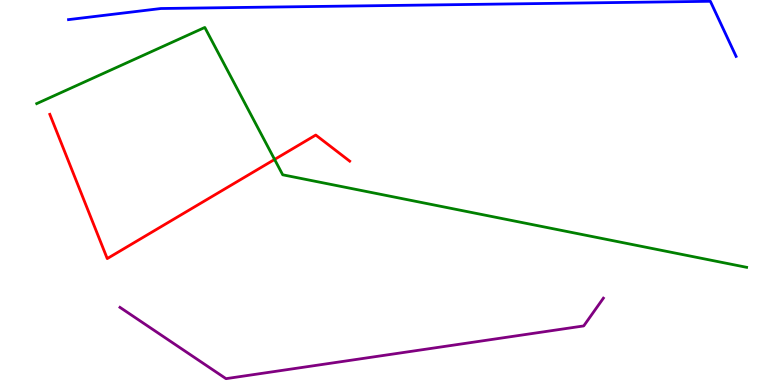[{'lines': ['blue', 'red'], 'intersections': []}, {'lines': ['green', 'red'], 'intersections': [{'x': 3.54, 'y': 5.86}]}, {'lines': ['purple', 'red'], 'intersections': []}, {'lines': ['blue', 'green'], 'intersections': []}, {'lines': ['blue', 'purple'], 'intersections': []}, {'lines': ['green', 'purple'], 'intersections': []}]